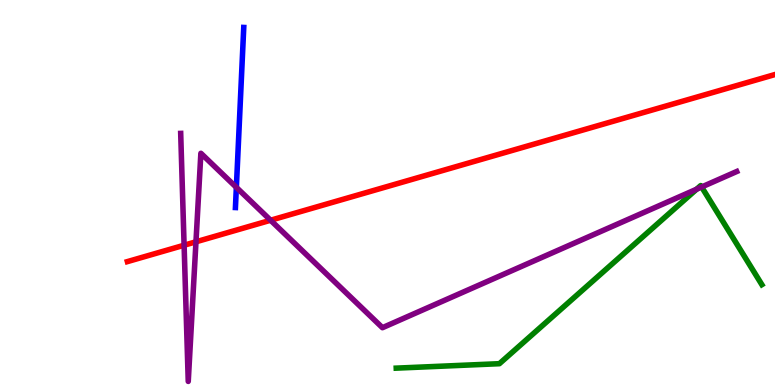[{'lines': ['blue', 'red'], 'intersections': []}, {'lines': ['green', 'red'], 'intersections': []}, {'lines': ['purple', 'red'], 'intersections': [{'x': 2.38, 'y': 3.63}, {'x': 2.53, 'y': 3.72}, {'x': 3.49, 'y': 4.28}]}, {'lines': ['blue', 'green'], 'intersections': []}, {'lines': ['blue', 'purple'], 'intersections': [{'x': 3.05, 'y': 5.13}]}, {'lines': ['green', 'purple'], 'intersections': [{'x': 8.99, 'y': 5.09}, {'x': 9.05, 'y': 5.14}]}]